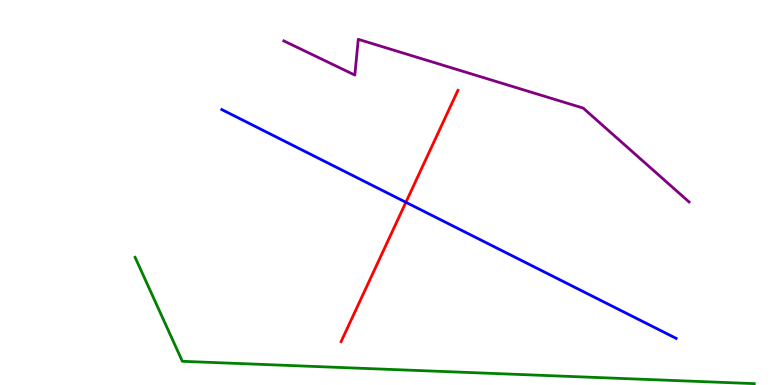[{'lines': ['blue', 'red'], 'intersections': [{'x': 5.24, 'y': 4.75}]}, {'lines': ['green', 'red'], 'intersections': []}, {'lines': ['purple', 'red'], 'intersections': []}, {'lines': ['blue', 'green'], 'intersections': []}, {'lines': ['blue', 'purple'], 'intersections': []}, {'lines': ['green', 'purple'], 'intersections': []}]